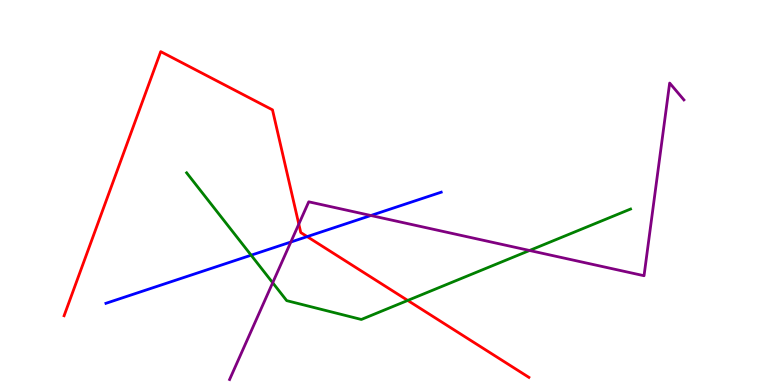[{'lines': ['blue', 'red'], 'intersections': [{'x': 3.96, 'y': 3.85}]}, {'lines': ['green', 'red'], 'intersections': [{'x': 5.26, 'y': 2.2}]}, {'lines': ['purple', 'red'], 'intersections': [{'x': 3.86, 'y': 4.18}]}, {'lines': ['blue', 'green'], 'intersections': [{'x': 3.24, 'y': 3.37}]}, {'lines': ['blue', 'purple'], 'intersections': [{'x': 3.75, 'y': 3.71}, {'x': 4.79, 'y': 4.4}]}, {'lines': ['green', 'purple'], 'intersections': [{'x': 3.52, 'y': 2.66}, {'x': 6.83, 'y': 3.49}]}]